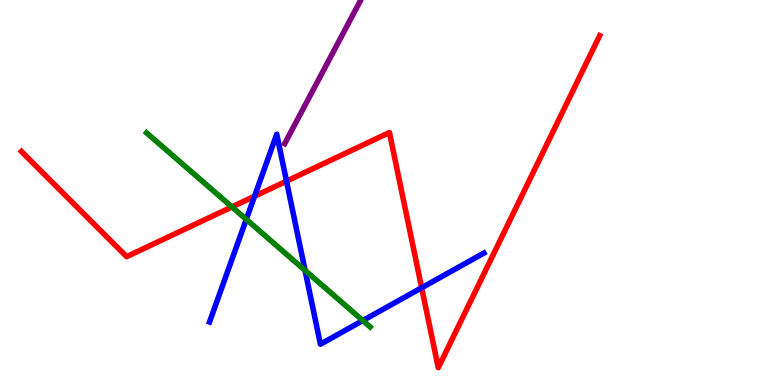[{'lines': ['blue', 'red'], 'intersections': [{'x': 3.28, 'y': 4.9}, {'x': 3.7, 'y': 5.3}, {'x': 5.44, 'y': 2.53}]}, {'lines': ['green', 'red'], 'intersections': [{'x': 2.99, 'y': 4.63}]}, {'lines': ['purple', 'red'], 'intersections': []}, {'lines': ['blue', 'green'], 'intersections': [{'x': 3.18, 'y': 4.3}, {'x': 3.94, 'y': 2.98}, {'x': 4.68, 'y': 1.67}]}, {'lines': ['blue', 'purple'], 'intersections': []}, {'lines': ['green', 'purple'], 'intersections': []}]